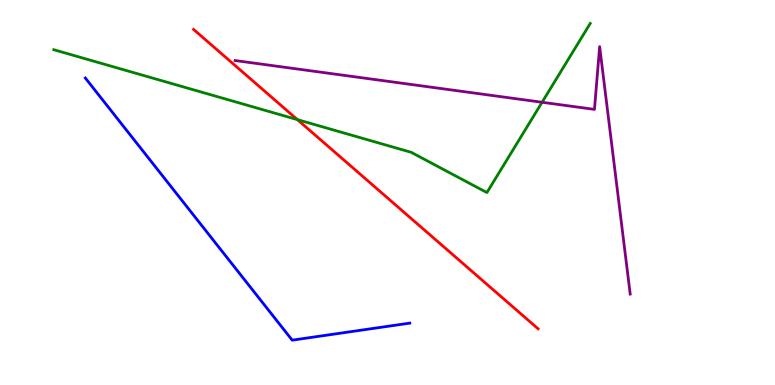[{'lines': ['blue', 'red'], 'intersections': []}, {'lines': ['green', 'red'], 'intersections': [{'x': 3.84, 'y': 6.89}]}, {'lines': ['purple', 'red'], 'intersections': []}, {'lines': ['blue', 'green'], 'intersections': []}, {'lines': ['blue', 'purple'], 'intersections': []}, {'lines': ['green', 'purple'], 'intersections': [{'x': 6.99, 'y': 7.34}]}]